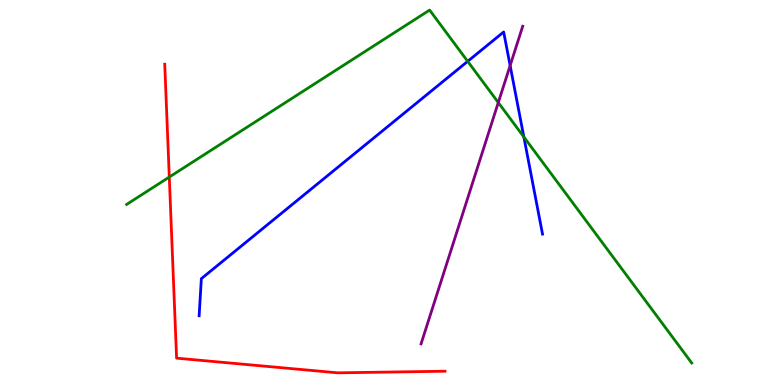[{'lines': ['blue', 'red'], 'intersections': []}, {'lines': ['green', 'red'], 'intersections': [{'x': 2.18, 'y': 5.4}]}, {'lines': ['purple', 'red'], 'intersections': []}, {'lines': ['blue', 'green'], 'intersections': [{'x': 6.03, 'y': 8.41}, {'x': 6.76, 'y': 6.44}]}, {'lines': ['blue', 'purple'], 'intersections': [{'x': 6.58, 'y': 8.3}]}, {'lines': ['green', 'purple'], 'intersections': [{'x': 6.43, 'y': 7.34}]}]